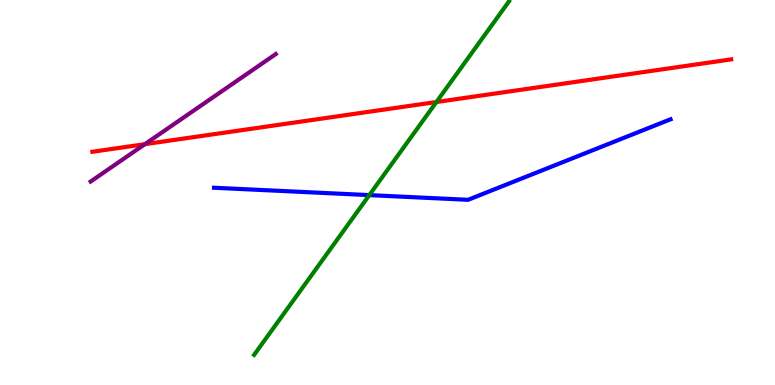[{'lines': ['blue', 'red'], 'intersections': []}, {'lines': ['green', 'red'], 'intersections': [{'x': 5.63, 'y': 7.35}]}, {'lines': ['purple', 'red'], 'intersections': [{'x': 1.87, 'y': 6.26}]}, {'lines': ['blue', 'green'], 'intersections': [{'x': 4.77, 'y': 4.93}]}, {'lines': ['blue', 'purple'], 'intersections': []}, {'lines': ['green', 'purple'], 'intersections': []}]